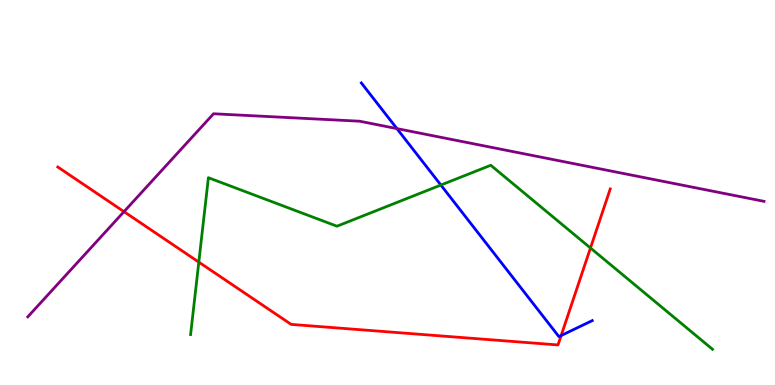[{'lines': ['blue', 'red'], 'intersections': [{'x': 7.24, 'y': 1.28}]}, {'lines': ['green', 'red'], 'intersections': [{'x': 2.57, 'y': 3.19}, {'x': 7.62, 'y': 3.56}]}, {'lines': ['purple', 'red'], 'intersections': [{'x': 1.6, 'y': 4.5}]}, {'lines': ['blue', 'green'], 'intersections': [{'x': 5.69, 'y': 5.19}]}, {'lines': ['blue', 'purple'], 'intersections': [{'x': 5.12, 'y': 6.66}]}, {'lines': ['green', 'purple'], 'intersections': []}]